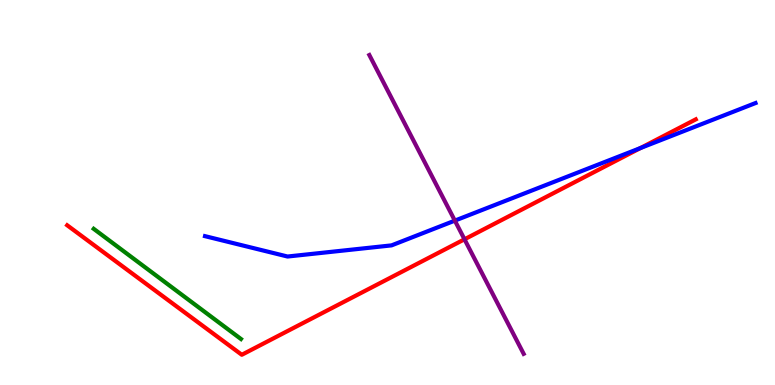[{'lines': ['blue', 'red'], 'intersections': [{'x': 8.26, 'y': 6.15}]}, {'lines': ['green', 'red'], 'intersections': []}, {'lines': ['purple', 'red'], 'intersections': [{'x': 5.99, 'y': 3.78}]}, {'lines': ['blue', 'green'], 'intersections': []}, {'lines': ['blue', 'purple'], 'intersections': [{'x': 5.87, 'y': 4.27}]}, {'lines': ['green', 'purple'], 'intersections': []}]